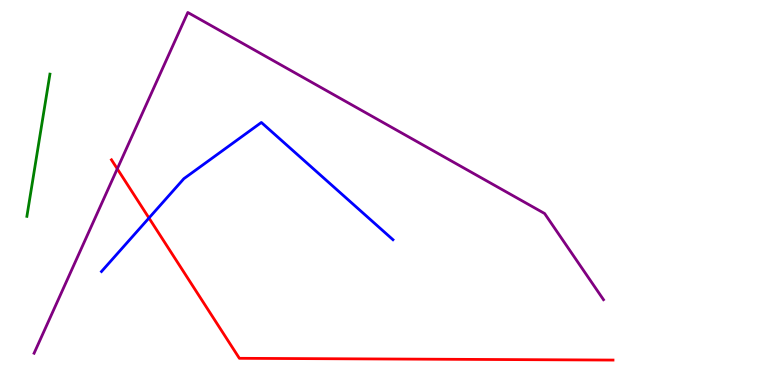[{'lines': ['blue', 'red'], 'intersections': [{'x': 1.92, 'y': 4.34}]}, {'lines': ['green', 'red'], 'intersections': []}, {'lines': ['purple', 'red'], 'intersections': [{'x': 1.51, 'y': 5.62}]}, {'lines': ['blue', 'green'], 'intersections': []}, {'lines': ['blue', 'purple'], 'intersections': []}, {'lines': ['green', 'purple'], 'intersections': []}]